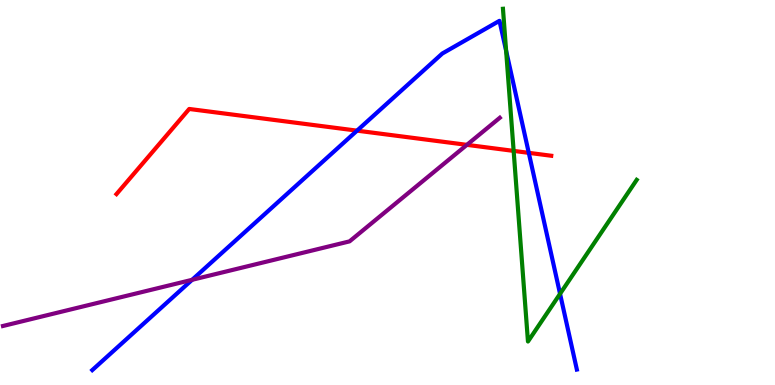[{'lines': ['blue', 'red'], 'intersections': [{'x': 4.61, 'y': 6.61}, {'x': 6.82, 'y': 6.03}]}, {'lines': ['green', 'red'], 'intersections': [{'x': 6.63, 'y': 6.08}]}, {'lines': ['purple', 'red'], 'intersections': [{'x': 6.02, 'y': 6.24}]}, {'lines': ['blue', 'green'], 'intersections': [{'x': 6.53, 'y': 8.68}, {'x': 7.23, 'y': 2.37}]}, {'lines': ['blue', 'purple'], 'intersections': [{'x': 2.48, 'y': 2.73}]}, {'lines': ['green', 'purple'], 'intersections': []}]